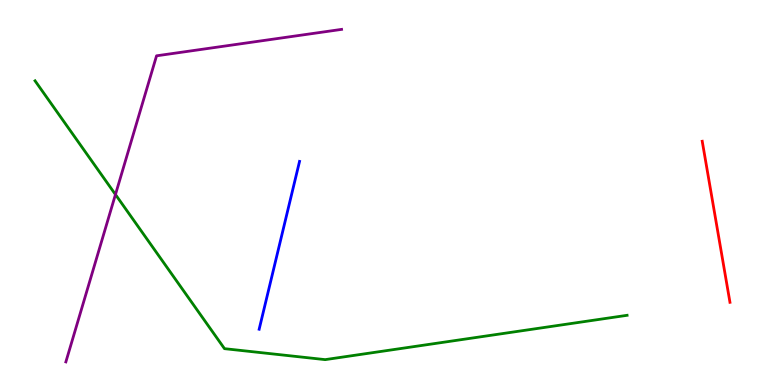[{'lines': ['blue', 'red'], 'intersections': []}, {'lines': ['green', 'red'], 'intersections': []}, {'lines': ['purple', 'red'], 'intersections': []}, {'lines': ['blue', 'green'], 'intersections': []}, {'lines': ['blue', 'purple'], 'intersections': []}, {'lines': ['green', 'purple'], 'intersections': [{'x': 1.49, 'y': 4.95}]}]